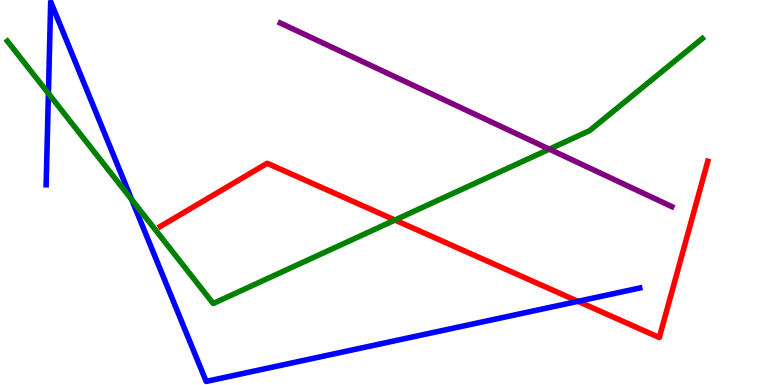[{'lines': ['blue', 'red'], 'intersections': [{'x': 7.46, 'y': 2.17}]}, {'lines': ['green', 'red'], 'intersections': [{'x': 5.1, 'y': 4.28}]}, {'lines': ['purple', 'red'], 'intersections': []}, {'lines': ['blue', 'green'], 'intersections': [{'x': 0.625, 'y': 7.57}, {'x': 1.7, 'y': 4.81}]}, {'lines': ['blue', 'purple'], 'intersections': []}, {'lines': ['green', 'purple'], 'intersections': [{'x': 7.09, 'y': 6.13}]}]